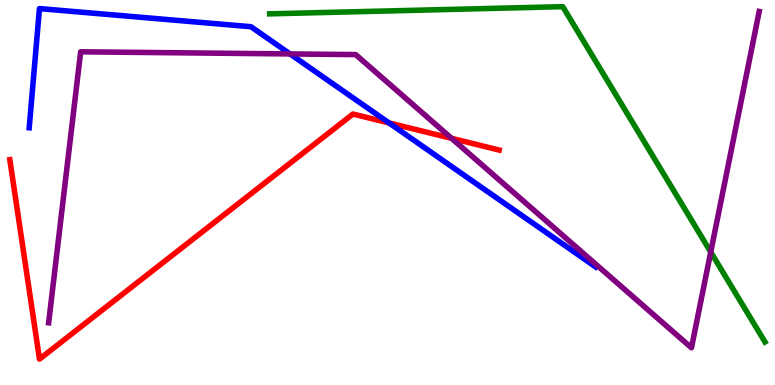[{'lines': ['blue', 'red'], 'intersections': [{'x': 5.02, 'y': 6.81}]}, {'lines': ['green', 'red'], 'intersections': []}, {'lines': ['purple', 'red'], 'intersections': [{'x': 5.83, 'y': 6.41}]}, {'lines': ['blue', 'green'], 'intersections': []}, {'lines': ['blue', 'purple'], 'intersections': [{'x': 3.74, 'y': 8.6}]}, {'lines': ['green', 'purple'], 'intersections': [{'x': 9.17, 'y': 3.45}]}]